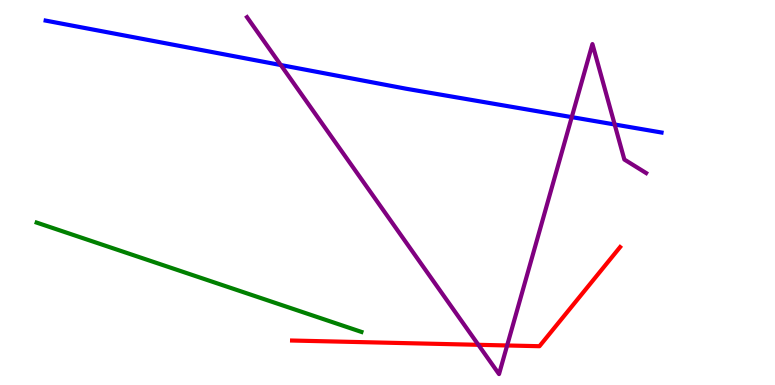[{'lines': ['blue', 'red'], 'intersections': []}, {'lines': ['green', 'red'], 'intersections': []}, {'lines': ['purple', 'red'], 'intersections': [{'x': 6.17, 'y': 1.04}, {'x': 6.54, 'y': 1.03}]}, {'lines': ['blue', 'green'], 'intersections': []}, {'lines': ['blue', 'purple'], 'intersections': [{'x': 3.62, 'y': 8.31}, {'x': 7.38, 'y': 6.96}, {'x': 7.93, 'y': 6.77}]}, {'lines': ['green', 'purple'], 'intersections': []}]